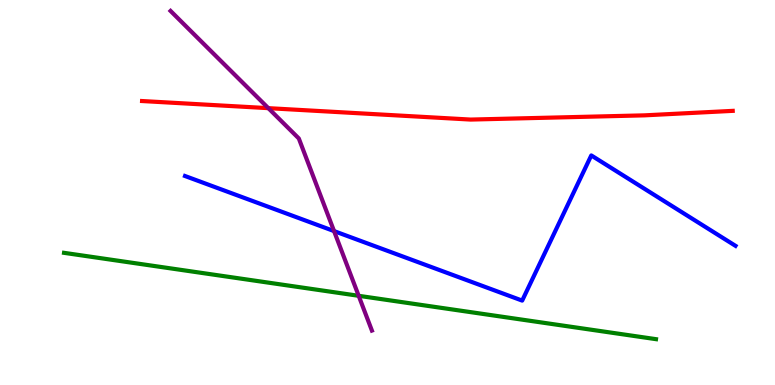[{'lines': ['blue', 'red'], 'intersections': []}, {'lines': ['green', 'red'], 'intersections': []}, {'lines': ['purple', 'red'], 'intersections': [{'x': 3.46, 'y': 7.19}]}, {'lines': ['blue', 'green'], 'intersections': []}, {'lines': ['blue', 'purple'], 'intersections': [{'x': 4.31, 'y': 4.0}]}, {'lines': ['green', 'purple'], 'intersections': [{'x': 4.63, 'y': 2.32}]}]